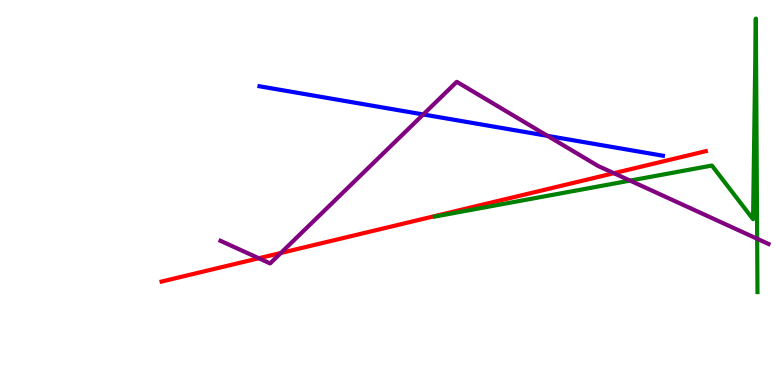[{'lines': ['blue', 'red'], 'intersections': []}, {'lines': ['green', 'red'], 'intersections': []}, {'lines': ['purple', 'red'], 'intersections': [{'x': 3.34, 'y': 3.29}, {'x': 3.62, 'y': 3.43}, {'x': 7.92, 'y': 5.5}]}, {'lines': ['blue', 'green'], 'intersections': []}, {'lines': ['blue', 'purple'], 'intersections': [{'x': 5.46, 'y': 7.03}, {'x': 7.06, 'y': 6.47}]}, {'lines': ['green', 'purple'], 'intersections': [{'x': 8.13, 'y': 5.31}, {'x': 9.77, 'y': 3.8}]}]